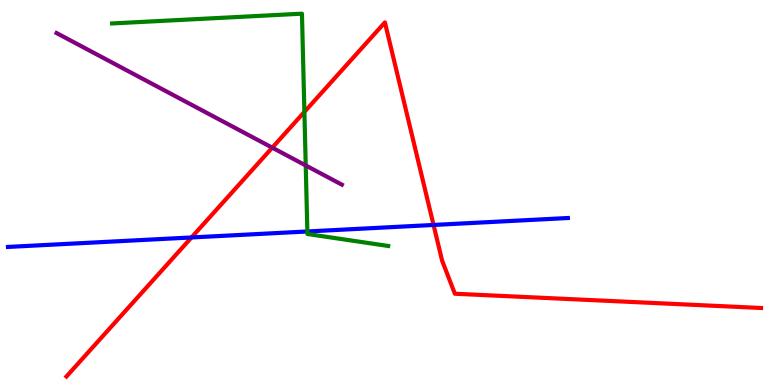[{'lines': ['blue', 'red'], 'intersections': [{'x': 2.47, 'y': 3.83}, {'x': 5.59, 'y': 4.16}]}, {'lines': ['green', 'red'], 'intersections': [{'x': 3.93, 'y': 7.09}]}, {'lines': ['purple', 'red'], 'intersections': [{'x': 3.51, 'y': 6.16}]}, {'lines': ['blue', 'green'], 'intersections': [{'x': 3.97, 'y': 3.99}]}, {'lines': ['blue', 'purple'], 'intersections': []}, {'lines': ['green', 'purple'], 'intersections': [{'x': 3.94, 'y': 5.7}]}]